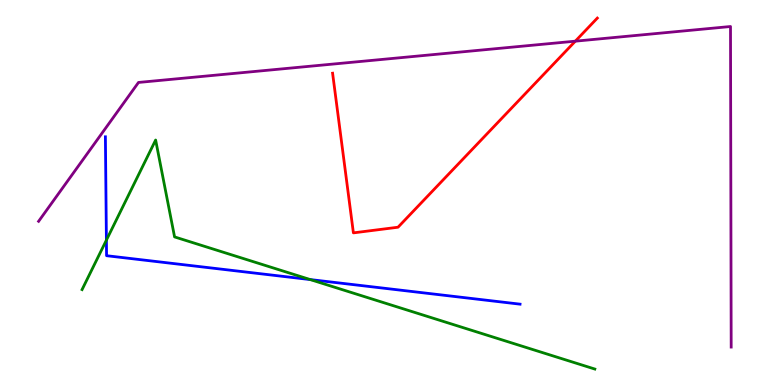[{'lines': ['blue', 'red'], 'intersections': []}, {'lines': ['green', 'red'], 'intersections': []}, {'lines': ['purple', 'red'], 'intersections': [{'x': 7.42, 'y': 8.93}]}, {'lines': ['blue', 'green'], 'intersections': [{'x': 1.37, 'y': 3.76}, {'x': 4.0, 'y': 2.74}]}, {'lines': ['blue', 'purple'], 'intersections': []}, {'lines': ['green', 'purple'], 'intersections': []}]